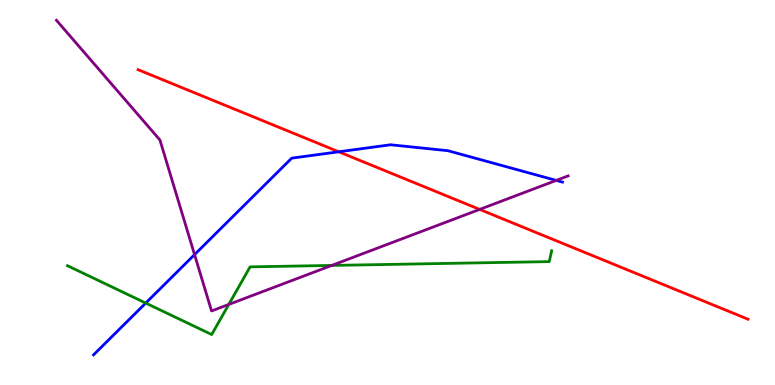[{'lines': ['blue', 'red'], 'intersections': [{'x': 4.37, 'y': 6.06}]}, {'lines': ['green', 'red'], 'intersections': []}, {'lines': ['purple', 'red'], 'intersections': [{'x': 6.19, 'y': 4.56}]}, {'lines': ['blue', 'green'], 'intersections': [{'x': 1.88, 'y': 2.13}]}, {'lines': ['blue', 'purple'], 'intersections': [{'x': 2.51, 'y': 3.39}, {'x': 7.18, 'y': 5.31}]}, {'lines': ['green', 'purple'], 'intersections': [{'x': 2.95, 'y': 2.09}, {'x': 4.28, 'y': 3.11}]}]